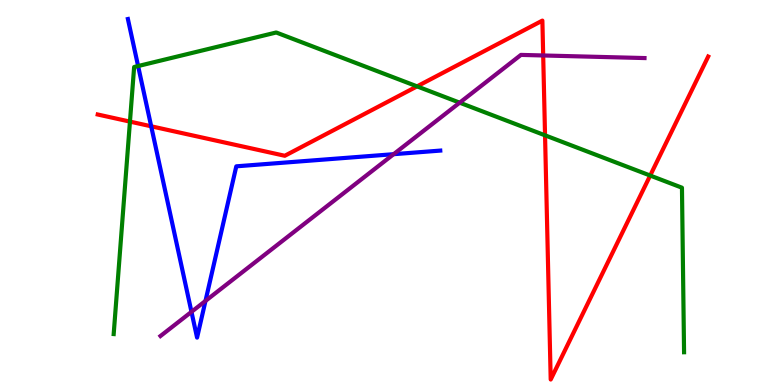[{'lines': ['blue', 'red'], 'intersections': [{'x': 1.95, 'y': 6.72}]}, {'lines': ['green', 'red'], 'intersections': [{'x': 1.68, 'y': 6.84}, {'x': 5.38, 'y': 7.76}, {'x': 7.03, 'y': 6.49}, {'x': 8.39, 'y': 5.44}]}, {'lines': ['purple', 'red'], 'intersections': [{'x': 7.01, 'y': 8.56}]}, {'lines': ['blue', 'green'], 'intersections': [{'x': 1.78, 'y': 8.28}]}, {'lines': ['blue', 'purple'], 'intersections': [{'x': 2.47, 'y': 1.9}, {'x': 2.65, 'y': 2.18}, {'x': 5.08, 'y': 6.0}]}, {'lines': ['green', 'purple'], 'intersections': [{'x': 5.93, 'y': 7.33}]}]